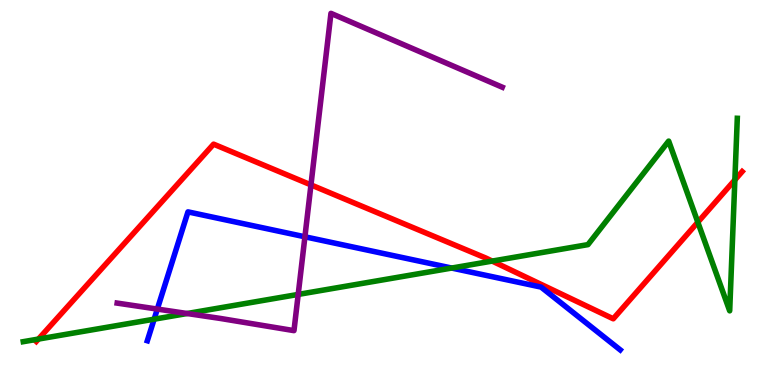[{'lines': ['blue', 'red'], 'intersections': []}, {'lines': ['green', 'red'], 'intersections': [{'x': 0.496, 'y': 1.19}, {'x': 6.35, 'y': 3.22}, {'x': 9.0, 'y': 4.23}, {'x': 9.48, 'y': 5.33}]}, {'lines': ['purple', 'red'], 'intersections': [{'x': 4.01, 'y': 5.2}]}, {'lines': ['blue', 'green'], 'intersections': [{'x': 1.99, 'y': 1.71}, {'x': 5.83, 'y': 3.04}]}, {'lines': ['blue', 'purple'], 'intersections': [{'x': 2.03, 'y': 1.97}, {'x': 3.93, 'y': 3.85}]}, {'lines': ['green', 'purple'], 'intersections': [{'x': 2.41, 'y': 1.86}, {'x': 3.85, 'y': 2.35}]}]